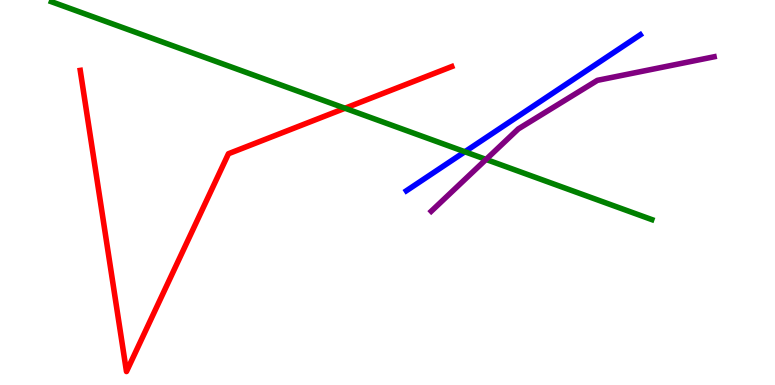[{'lines': ['blue', 'red'], 'intersections': []}, {'lines': ['green', 'red'], 'intersections': [{'x': 4.45, 'y': 7.19}]}, {'lines': ['purple', 'red'], 'intersections': []}, {'lines': ['blue', 'green'], 'intersections': [{'x': 6.0, 'y': 6.06}]}, {'lines': ['blue', 'purple'], 'intersections': []}, {'lines': ['green', 'purple'], 'intersections': [{'x': 6.27, 'y': 5.86}]}]